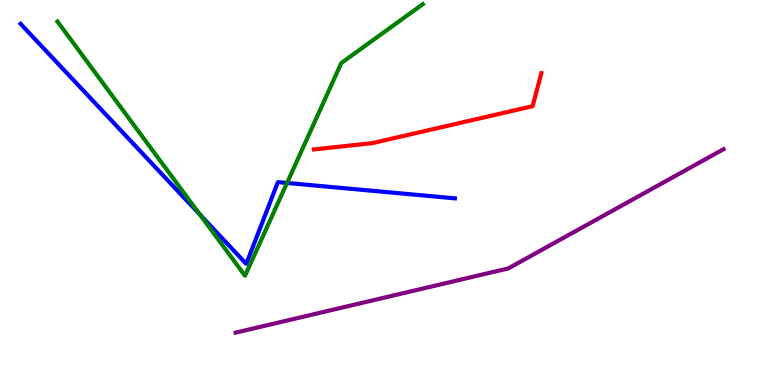[{'lines': ['blue', 'red'], 'intersections': []}, {'lines': ['green', 'red'], 'intersections': []}, {'lines': ['purple', 'red'], 'intersections': []}, {'lines': ['blue', 'green'], 'intersections': [{'x': 2.58, 'y': 4.43}, {'x': 3.7, 'y': 5.25}]}, {'lines': ['blue', 'purple'], 'intersections': []}, {'lines': ['green', 'purple'], 'intersections': []}]